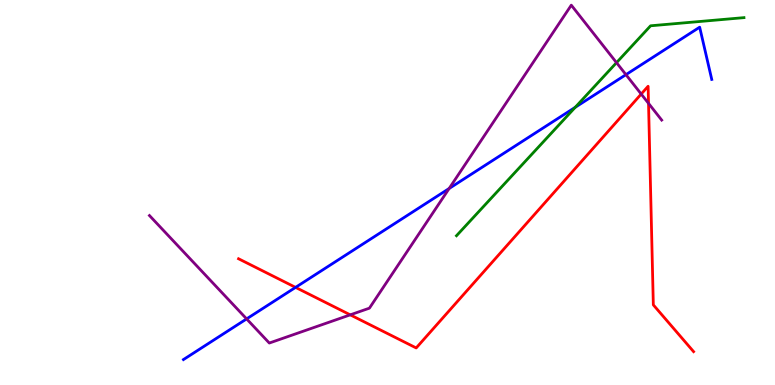[{'lines': ['blue', 'red'], 'intersections': [{'x': 3.81, 'y': 2.54}]}, {'lines': ['green', 'red'], 'intersections': []}, {'lines': ['purple', 'red'], 'intersections': [{'x': 4.52, 'y': 1.82}, {'x': 8.27, 'y': 7.56}, {'x': 8.37, 'y': 7.32}]}, {'lines': ['blue', 'green'], 'intersections': [{'x': 7.42, 'y': 7.21}]}, {'lines': ['blue', 'purple'], 'intersections': [{'x': 3.18, 'y': 1.72}, {'x': 5.8, 'y': 5.1}, {'x': 8.08, 'y': 8.06}]}, {'lines': ['green', 'purple'], 'intersections': [{'x': 7.96, 'y': 8.37}]}]